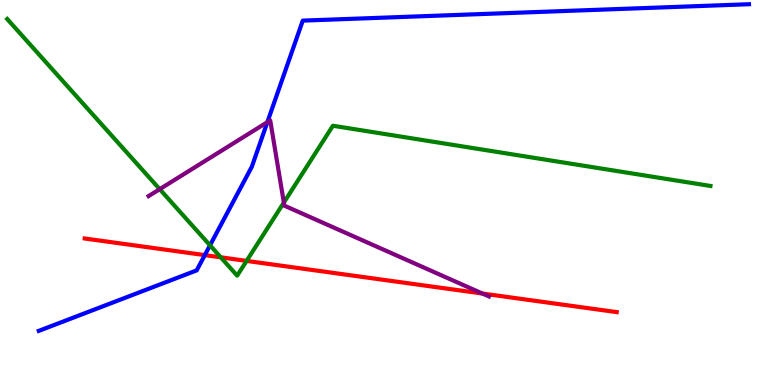[{'lines': ['blue', 'red'], 'intersections': [{'x': 2.64, 'y': 3.37}]}, {'lines': ['green', 'red'], 'intersections': [{'x': 2.85, 'y': 3.32}, {'x': 3.18, 'y': 3.22}]}, {'lines': ['purple', 'red'], 'intersections': [{'x': 6.22, 'y': 2.38}]}, {'lines': ['blue', 'green'], 'intersections': [{'x': 2.71, 'y': 3.63}]}, {'lines': ['blue', 'purple'], 'intersections': [{'x': 3.45, 'y': 6.83}]}, {'lines': ['green', 'purple'], 'intersections': [{'x': 2.06, 'y': 5.09}, {'x': 3.66, 'y': 4.74}]}]